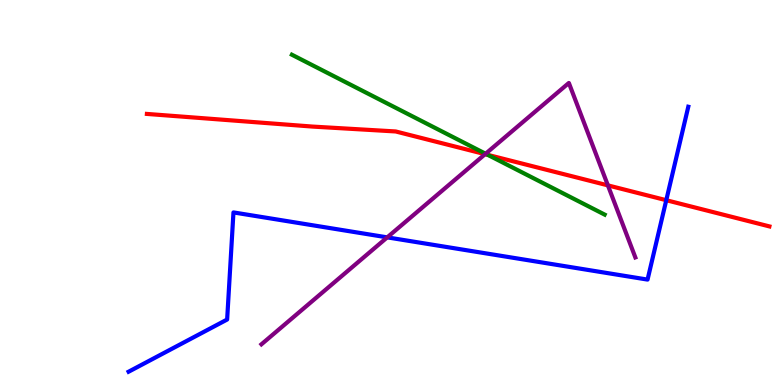[{'lines': ['blue', 'red'], 'intersections': [{'x': 8.6, 'y': 4.8}]}, {'lines': ['green', 'red'], 'intersections': [{'x': 6.29, 'y': 5.98}]}, {'lines': ['purple', 'red'], 'intersections': [{'x': 6.26, 'y': 6.0}, {'x': 7.84, 'y': 5.19}]}, {'lines': ['blue', 'green'], 'intersections': []}, {'lines': ['blue', 'purple'], 'intersections': [{'x': 5.0, 'y': 3.83}]}, {'lines': ['green', 'purple'], 'intersections': [{'x': 6.27, 'y': 6.01}]}]